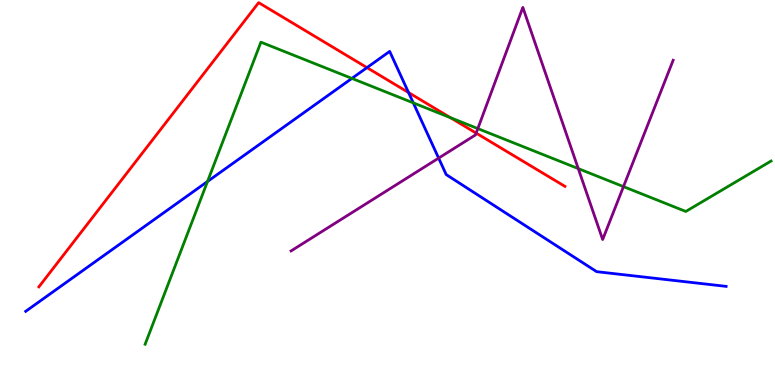[{'lines': ['blue', 'red'], 'intersections': [{'x': 4.74, 'y': 8.24}, {'x': 5.27, 'y': 7.6}]}, {'lines': ['green', 'red'], 'intersections': [{'x': 5.81, 'y': 6.94}]}, {'lines': ['purple', 'red'], 'intersections': [{'x': 6.14, 'y': 6.54}]}, {'lines': ['blue', 'green'], 'intersections': [{'x': 2.68, 'y': 5.29}, {'x': 4.54, 'y': 7.96}, {'x': 5.33, 'y': 7.33}]}, {'lines': ['blue', 'purple'], 'intersections': [{'x': 5.66, 'y': 5.89}]}, {'lines': ['green', 'purple'], 'intersections': [{'x': 6.17, 'y': 6.66}, {'x': 7.46, 'y': 5.62}, {'x': 8.04, 'y': 5.15}]}]